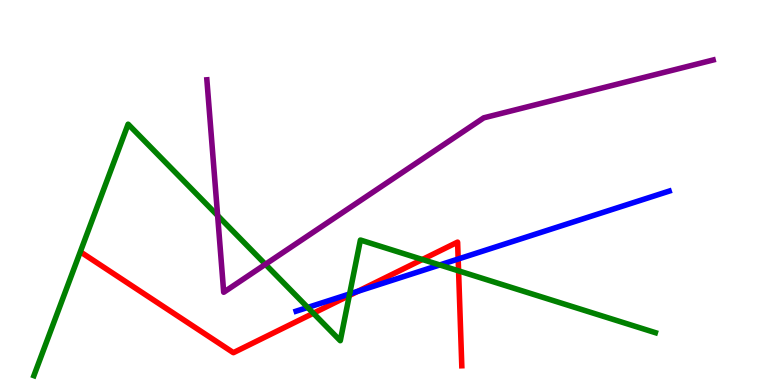[{'lines': ['blue', 'red'], 'intersections': [{'x': 4.62, 'y': 2.43}, {'x': 5.91, 'y': 3.27}]}, {'lines': ['green', 'red'], 'intersections': [{'x': 4.04, 'y': 1.86}, {'x': 4.51, 'y': 2.32}, {'x': 5.45, 'y': 3.26}, {'x': 5.92, 'y': 2.96}]}, {'lines': ['purple', 'red'], 'intersections': []}, {'lines': ['blue', 'green'], 'intersections': [{'x': 3.97, 'y': 2.01}, {'x': 4.51, 'y': 2.36}, {'x': 5.67, 'y': 3.12}]}, {'lines': ['blue', 'purple'], 'intersections': []}, {'lines': ['green', 'purple'], 'intersections': [{'x': 2.81, 'y': 4.4}, {'x': 3.42, 'y': 3.14}]}]